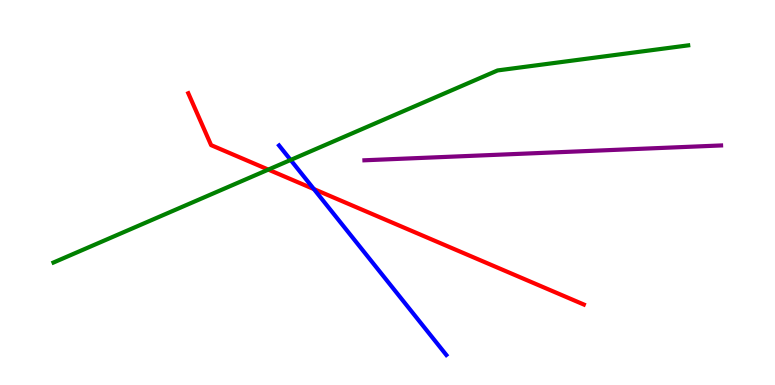[{'lines': ['blue', 'red'], 'intersections': [{'x': 4.05, 'y': 5.09}]}, {'lines': ['green', 'red'], 'intersections': [{'x': 3.46, 'y': 5.59}]}, {'lines': ['purple', 'red'], 'intersections': []}, {'lines': ['blue', 'green'], 'intersections': [{'x': 3.75, 'y': 5.85}]}, {'lines': ['blue', 'purple'], 'intersections': []}, {'lines': ['green', 'purple'], 'intersections': []}]